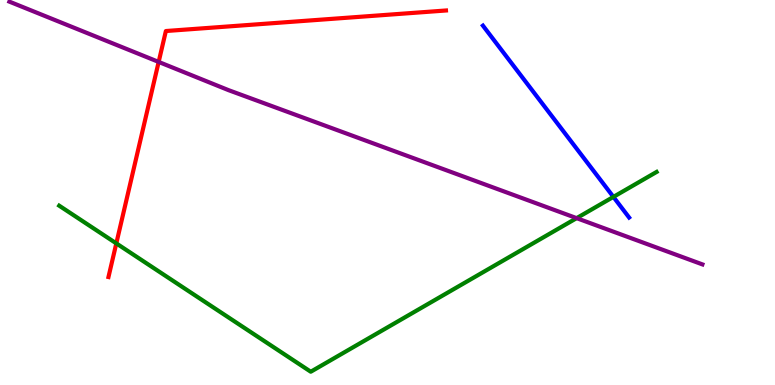[{'lines': ['blue', 'red'], 'intersections': []}, {'lines': ['green', 'red'], 'intersections': [{'x': 1.5, 'y': 3.68}]}, {'lines': ['purple', 'red'], 'intersections': [{'x': 2.05, 'y': 8.39}]}, {'lines': ['blue', 'green'], 'intersections': [{'x': 7.91, 'y': 4.89}]}, {'lines': ['blue', 'purple'], 'intersections': []}, {'lines': ['green', 'purple'], 'intersections': [{'x': 7.44, 'y': 4.33}]}]